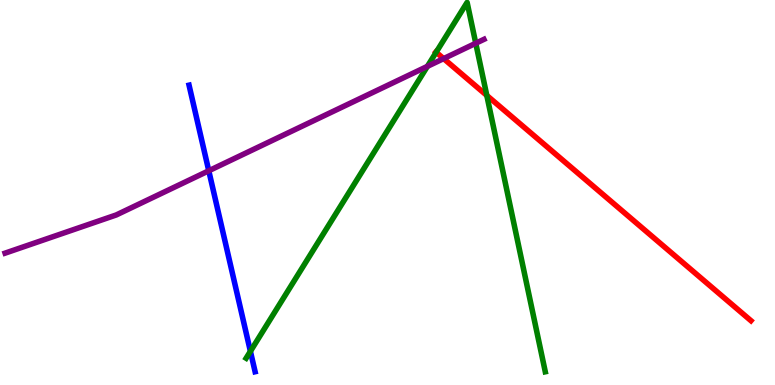[{'lines': ['blue', 'red'], 'intersections': []}, {'lines': ['green', 'red'], 'intersections': [{'x': 5.63, 'y': 8.64}, {'x': 6.28, 'y': 7.52}]}, {'lines': ['purple', 'red'], 'intersections': [{'x': 5.72, 'y': 8.48}]}, {'lines': ['blue', 'green'], 'intersections': [{'x': 3.23, 'y': 0.875}]}, {'lines': ['blue', 'purple'], 'intersections': [{'x': 2.69, 'y': 5.56}]}, {'lines': ['green', 'purple'], 'intersections': [{'x': 5.51, 'y': 8.28}, {'x': 6.14, 'y': 8.88}]}]